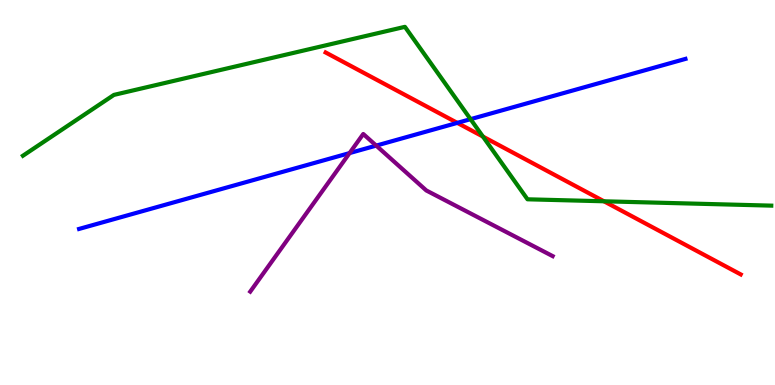[{'lines': ['blue', 'red'], 'intersections': [{'x': 5.9, 'y': 6.81}]}, {'lines': ['green', 'red'], 'intersections': [{'x': 6.23, 'y': 6.45}, {'x': 7.79, 'y': 4.77}]}, {'lines': ['purple', 'red'], 'intersections': []}, {'lines': ['blue', 'green'], 'intersections': [{'x': 6.07, 'y': 6.9}]}, {'lines': ['blue', 'purple'], 'intersections': [{'x': 4.51, 'y': 6.02}, {'x': 4.85, 'y': 6.22}]}, {'lines': ['green', 'purple'], 'intersections': []}]